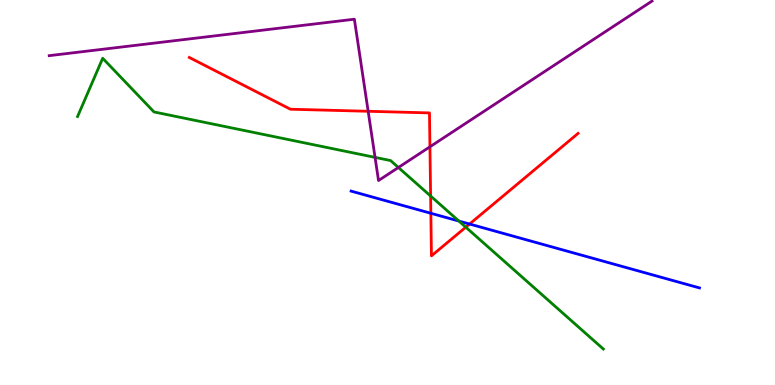[{'lines': ['blue', 'red'], 'intersections': [{'x': 5.56, 'y': 4.46}, {'x': 6.06, 'y': 4.18}]}, {'lines': ['green', 'red'], 'intersections': [{'x': 5.56, 'y': 4.91}, {'x': 6.01, 'y': 4.1}]}, {'lines': ['purple', 'red'], 'intersections': [{'x': 4.75, 'y': 7.11}, {'x': 5.55, 'y': 6.19}]}, {'lines': ['blue', 'green'], 'intersections': [{'x': 5.92, 'y': 4.26}]}, {'lines': ['blue', 'purple'], 'intersections': []}, {'lines': ['green', 'purple'], 'intersections': [{'x': 4.84, 'y': 5.91}, {'x': 5.14, 'y': 5.65}]}]